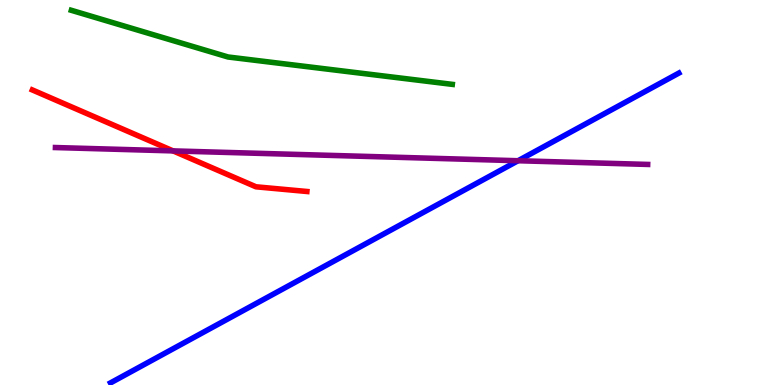[{'lines': ['blue', 'red'], 'intersections': []}, {'lines': ['green', 'red'], 'intersections': []}, {'lines': ['purple', 'red'], 'intersections': [{'x': 2.23, 'y': 6.08}]}, {'lines': ['blue', 'green'], 'intersections': []}, {'lines': ['blue', 'purple'], 'intersections': [{'x': 6.68, 'y': 5.83}]}, {'lines': ['green', 'purple'], 'intersections': []}]